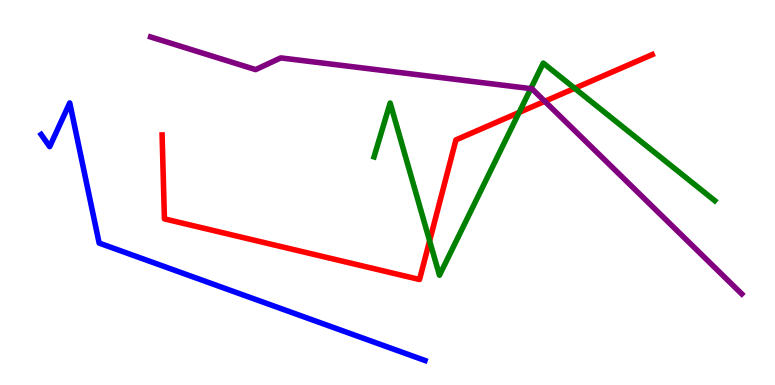[{'lines': ['blue', 'red'], 'intersections': []}, {'lines': ['green', 'red'], 'intersections': [{'x': 5.54, 'y': 3.74}, {'x': 6.7, 'y': 7.08}, {'x': 7.42, 'y': 7.71}]}, {'lines': ['purple', 'red'], 'intersections': [{'x': 7.03, 'y': 7.37}]}, {'lines': ['blue', 'green'], 'intersections': []}, {'lines': ['blue', 'purple'], 'intersections': []}, {'lines': ['green', 'purple'], 'intersections': [{'x': 6.85, 'y': 7.7}]}]